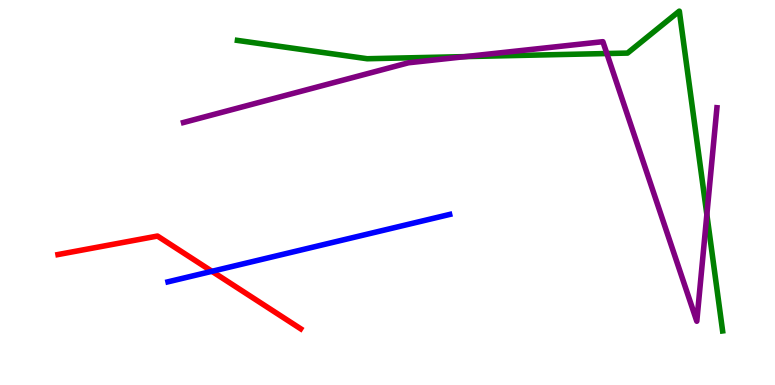[{'lines': ['blue', 'red'], 'intersections': [{'x': 2.73, 'y': 2.95}]}, {'lines': ['green', 'red'], 'intersections': []}, {'lines': ['purple', 'red'], 'intersections': []}, {'lines': ['blue', 'green'], 'intersections': []}, {'lines': ['blue', 'purple'], 'intersections': []}, {'lines': ['green', 'purple'], 'intersections': [{'x': 6.0, 'y': 8.53}, {'x': 7.83, 'y': 8.61}, {'x': 9.12, 'y': 4.43}]}]